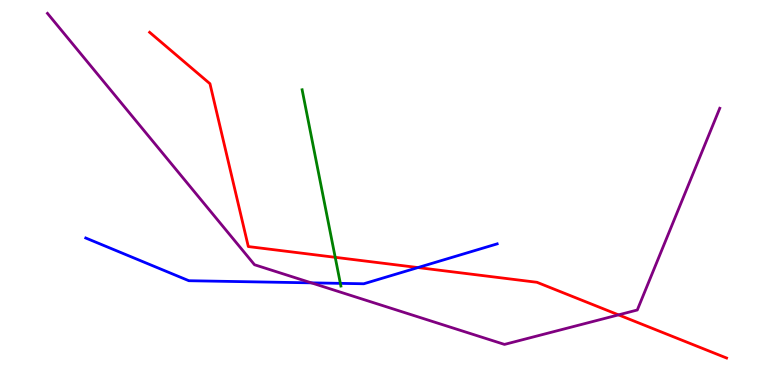[{'lines': ['blue', 'red'], 'intersections': [{'x': 5.39, 'y': 3.05}]}, {'lines': ['green', 'red'], 'intersections': [{'x': 4.33, 'y': 3.32}]}, {'lines': ['purple', 'red'], 'intersections': [{'x': 7.98, 'y': 1.82}]}, {'lines': ['blue', 'green'], 'intersections': [{'x': 4.39, 'y': 2.64}]}, {'lines': ['blue', 'purple'], 'intersections': [{'x': 4.02, 'y': 2.65}]}, {'lines': ['green', 'purple'], 'intersections': []}]